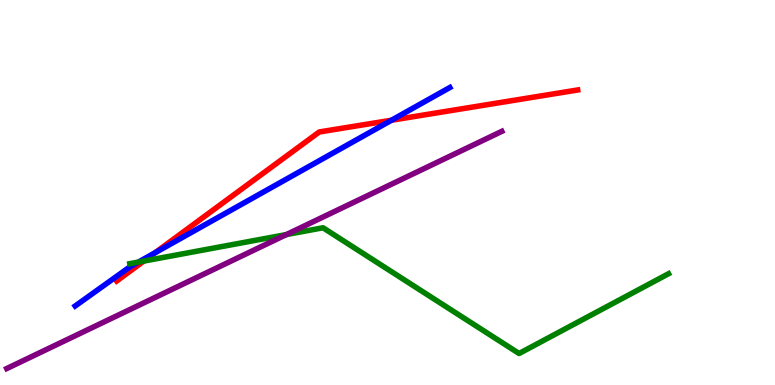[{'lines': ['blue', 'red'], 'intersections': [{'x': 2.0, 'y': 3.44}, {'x': 5.05, 'y': 6.88}]}, {'lines': ['green', 'red'], 'intersections': [{'x': 1.86, 'y': 3.22}]}, {'lines': ['purple', 'red'], 'intersections': []}, {'lines': ['blue', 'green'], 'intersections': [{'x': 1.79, 'y': 3.19}]}, {'lines': ['blue', 'purple'], 'intersections': []}, {'lines': ['green', 'purple'], 'intersections': [{'x': 3.69, 'y': 3.91}]}]